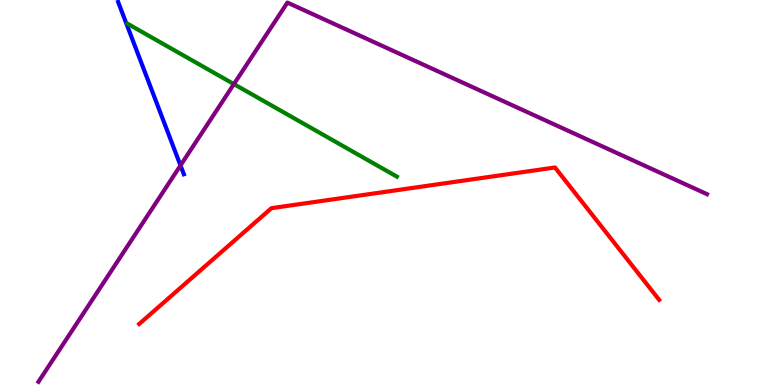[{'lines': ['blue', 'red'], 'intersections': []}, {'lines': ['green', 'red'], 'intersections': []}, {'lines': ['purple', 'red'], 'intersections': []}, {'lines': ['blue', 'green'], 'intersections': []}, {'lines': ['blue', 'purple'], 'intersections': [{'x': 2.33, 'y': 5.7}]}, {'lines': ['green', 'purple'], 'intersections': [{'x': 3.02, 'y': 7.82}]}]